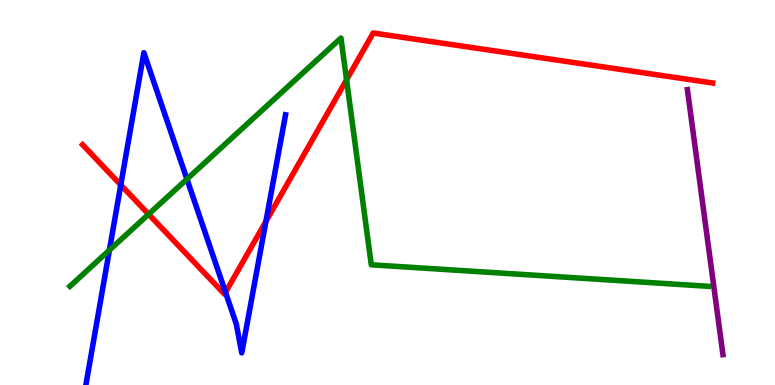[{'lines': ['blue', 'red'], 'intersections': [{'x': 1.56, 'y': 5.2}, {'x': 2.91, 'y': 2.41}, {'x': 3.43, 'y': 4.25}]}, {'lines': ['green', 'red'], 'intersections': [{'x': 1.92, 'y': 4.44}, {'x': 4.47, 'y': 7.93}]}, {'lines': ['purple', 'red'], 'intersections': []}, {'lines': ['blue', 'green'], 'intersections': [{'x': 1.41, 'y': 3.5}, {'x': 2.41, 'y': 5.35}]}, {'lines': ['blue', 'purple'], 'intersections': []}, {'lines': ['green', 'purple'], 'intersections': []}]